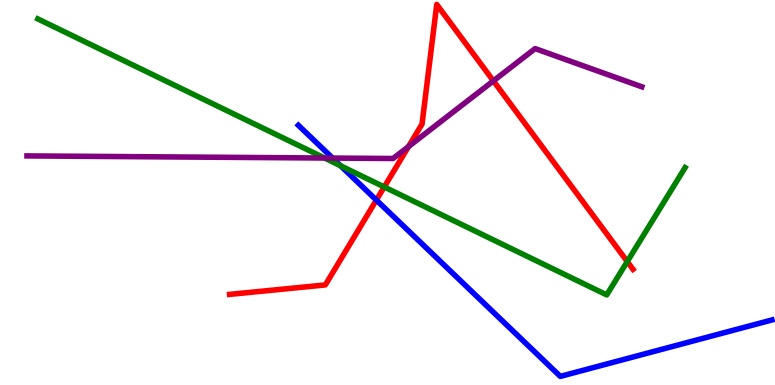[{'lines': ['blue', 'red'], 'intersections': [{'x': 4.86, 'y': 4.8}]}, {'lines': ['green', 'red'], 'intersections': [{'x': 4.96, 'y': 5.14}, {'x': 8.09, 'y': 3.21}]}, {'lines': ['purple', 'red'], 'intersections': [{'x': 5.27, 'y': 6.19}, {'x': 6.37, 'y': 7.9}]}, {'lines': ['blue', 'green'], 'intersections': [{'x': 4.4, 'y': 5.69}]}, {'lines': ['blue', 'purple'], 'intersections': [{'x': 4.29, 'y': 5.89}]}, {'lines': ['green', 'purple'], 'intersections': [{'x': 4.19, 'y': 5.9}]}]